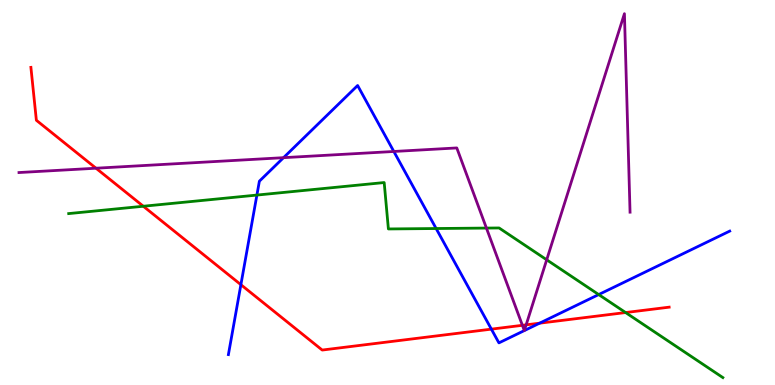[{'lines': ['blue', 'red'], 'intersections': [{'x': 3.11, 'y': 2.61}, {'x': 6.34, 'y': 1.45}, {'x': 6.96, 'y': 1.61}]}, {'lines': ['green', 'red'], 'intersections': [{'x': 1.85, 'y': 4.64}, {'x': 8.07, 'y': 1.88}]}, {'lines': ['purple', 'red'], 'intersections': [{'x': 1.24, 'y': 5.63}, {'x': 6.74, 'y': 1.55}, {'x': 6.79, 'y': 1.56}]}, {'lines': ['blue', 'green'], 'intersections': [{'x': 3.31, 'y': 4.93}, {'x': 5.63, 'y': 4.06}, {'x': 7.73, 'y': 2.35}]}, {'lines': ['blue', 'purple'], 'intersections': [{'x': 3.66, 'y': 5.9}, {'x': 5.08, 'y': 6.07}, {'x': 6.77, 'y': 1.41}, {'x': 6.77, 'y': 1.41}]}, {'lines': ['green', 'purple'], 'intersections': [{'x': 6.28, 'y': 4.08}, {'x': 7.05, 'y': 3.25}]}]